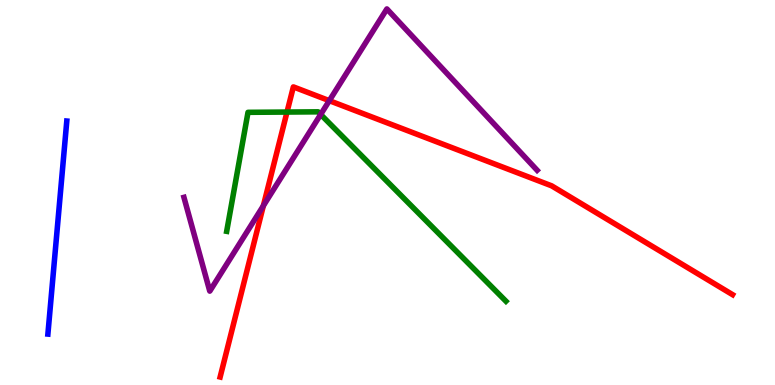[{'lines': ['blue', 'red'], 'intersections': []}, {'lines': ['green', 'red'], 'intersections': [{'x': 3.7, 'y': 7.09}]}, {'lines': ['purple', 'red'], 'intersections': [{'x': 3.4, 'y': 4.66}, {'x': 4.25, 'y': 7.39}]}, {'lines': ['blue', 'green'], 'intersections': []}, {'lines': ['blue', 'purple'], 'intersections': []}, {'lines': ['green', 'purple'], 'intersections': [{'x': 4.14, 'y': 7.03}]}]